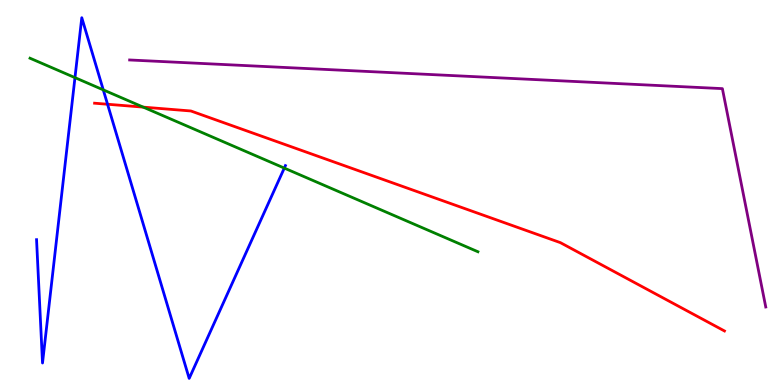[{'lines': ['blue', 'red'], 'intersections': [{'x': 1.39, 'y': 7.29}]}, {'lines': ['green', 'red'], 'intersections': [{'x': 1.85, 'y': 7.22}]}, {'lines': ['purple', 'red'], 'intersections': []}, {'lines': ['blue', 'green'], 'intersections': [{'x': 0.967, 'y': 7.98}, {'x': 1.33, 'y': 7.67}, {'x': 3.67, 'y': 5.63}]}, {'lines': ['blue', 'purple'], 'intersections': []}, {'lines': ['green', 'purple'], 'intersections': []}]